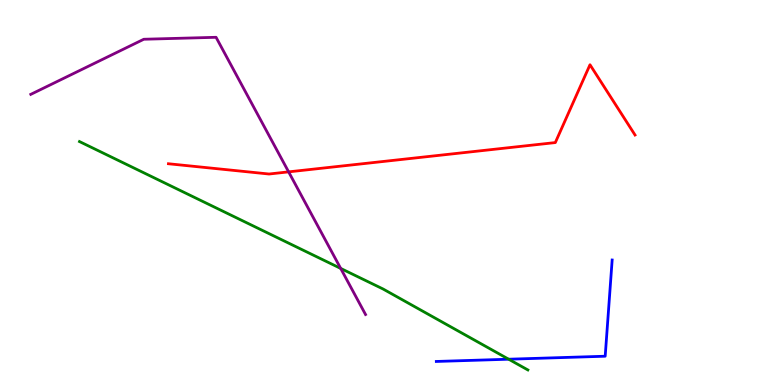[{'lines': ['blue', 'red'], 'intersections': []}, {'lines': ['green', 'red'], 'intersections': []}, {'lines': ['purple', 'red'], 'intersections': [{'x': 3.72, 'y': 5.54}]}, {'lines': ['blue', 'green'], 'intersections': [{'x': 6.56, 'y': 0.67}]}, {'lines': ['blue', 'purple'], 'intersections': []}, {'lines': ['green', 'purple'], 'intersections': [{'x': 4.4, 'y': 3.03}]}]